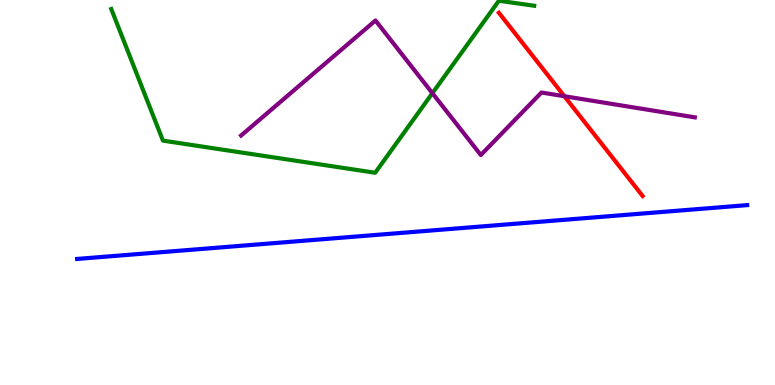[{'lines': ['blue', 'red'], 'intersections': []}, {'lines': ['green', 'red'], 'intersections': []}, {'lines': ['purple', 'red'], 'intersections': [{'x': 7.28, 'y': 7.5}]}, {'lines': ['blue', 'green'], 'intersections': []}, {'lines': ['blue', 'purple'], 'intersections': []}, {'lines': ['green', 'purple'], 'intersections': [{'x': 5.58, 'y': 7.58}]}]